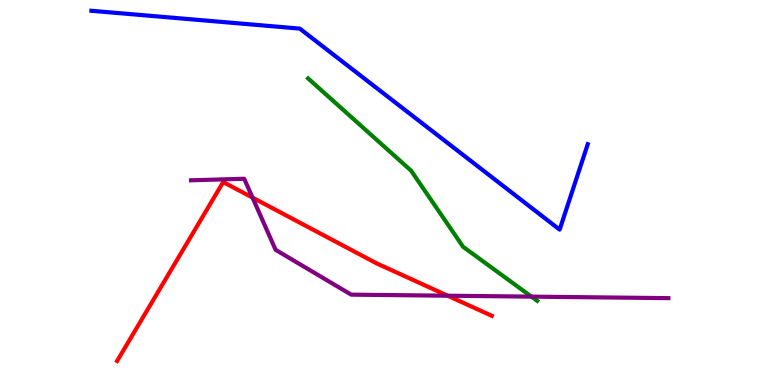[{'lines': ['blue', 'red'], 'intersections': []}, {'lines': ['green', 'red'], 'intersections': []}, {'lines': ['purple', 'red'], 'intersections': [{'x': 3.26, 'y': 4.87}, {'x': 5.78, 'y': 2.32}]}, {'lines': ['blue', 'green'], 'intersections': []}, {'lines': ['blue', 'purple'], 'intersections': []}, {'lines': ['green', 'purple'], 'intersections': [{'x': 6.86, 'y': 2.3}]}]